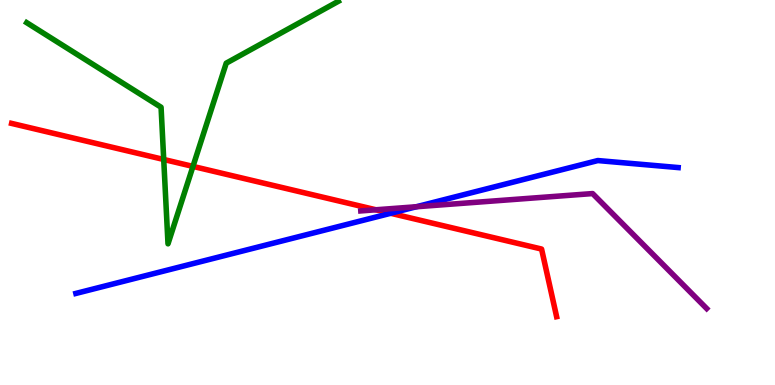[{'lines': ['blue', 'red'], 'intersections': [{'x': 5.04, 'y': 4.46}]}, {'lines': ['green', 'red'], 'intersections': [{'x': 2.11, 'y': 5.86}, {'x': 2.49, 'y': 5.68}]}, {'lines': ['purple', 'red'], 'intersections': [{'x': 4.85, 'y': 4.55}]}, {'lines': ['blue', 'green'], 'intersections': []}, {'lines': ['blue', 'purple'], 'intersections': [{'x': 5.37, 'y': 4.63}]}, {'lines': ['green', 'purple'], 'intersections': []}]